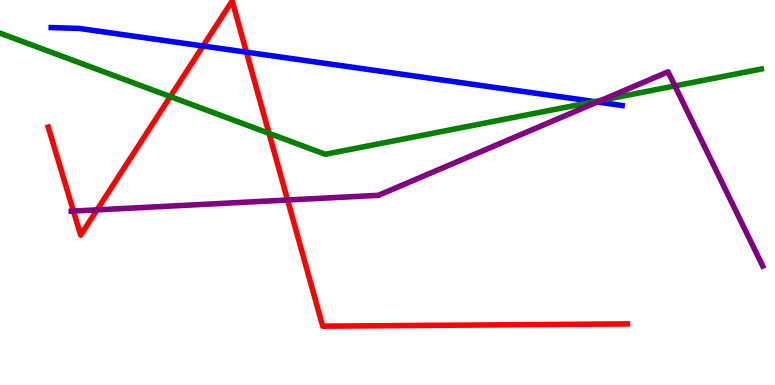[{'lines': ['blue', 'red'], 'intersections': [{'x': 2.62, 'y': 8.8}, {'x': 3.18, 'y': 8.64}]}, {'lines': ['green', 'red'], 'intersections': [{'x': 2.2, 'y': 7.49}, {'x': 3.47, 'y': 6.54}]}, {'lines': ['purple', 'red'], 'intersections': [{'x': 0.948, 'y': 4.52}, {'x': 1.25, 'y': 4.55}, {'x': 3.71, 'y': 4.8}]}, {'lines': ['blue', 'green'], 'intersections': [{'x': 7.67, 'y': 7.36}]}, {'lines': ['blue', 'purple'], 'intersections': [{'x': 7.71, 'y': 7.35}]}, {'lines': ['green', 'purple'], 'intersections': [{'x': 7.76, 'y': 7.39}, {'x': 8.71, 'y': 7.77}]}]